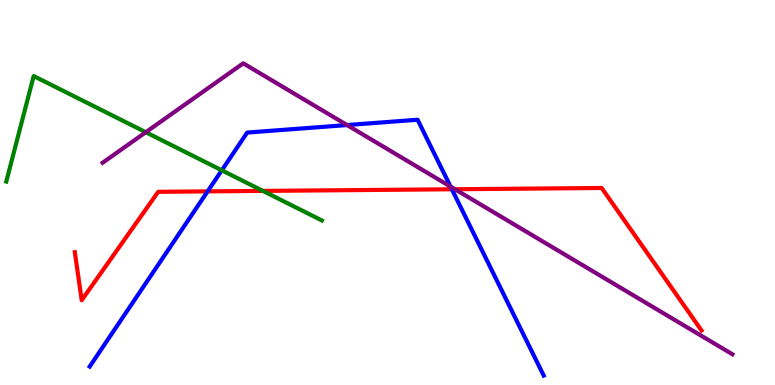[{'lines': ['blue', 'red'], 'intersections': [{'x': 2.68, 'y': 5.03}, {'x': 5.83, 'y': 5.08}]}, {'lines': ['green', 'red'], 'intersections': [{'x': 3.39, 'y': 5.04}]}, {'lines': ['purple', 'red'], 'intersections': [{'x': 5.87, 'y': 5.08}]}, {'lines': ['blue', 'green'], 'intersections': [{'x': 2.86, 'y': 5.58}]}, {'lines': ['blue', 'purple'], 'intersections': [{'x': 4.48, 'y': 6.75}, {'x': 5.81, 'y': 5.15}]}, {'lines': ['green', 'purple'], 'intersections': [{'x': 1.88, 'y': 6.57}]}]